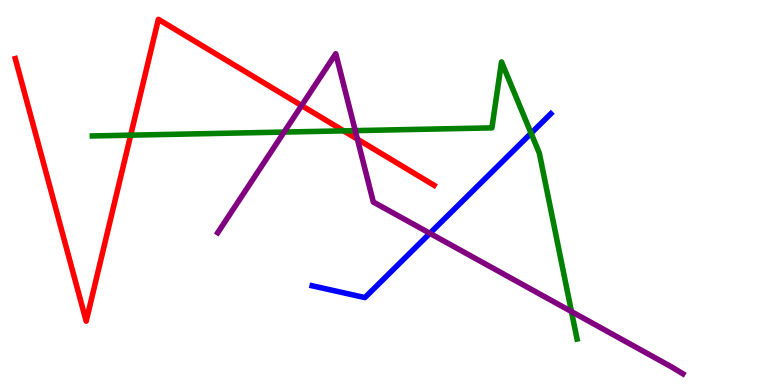[{'lines': ['blue', 'red'], 'intersections': []}, {'lines': ['green', 'red'], 'intersections': [{'x': 1.69, 'y': 6.49}, {'x': 4.43, 'y': 6.6}]}, {'lines': ['purple', 'red'], 'intersections': [{'x': 3.89, 'y': 7.26}, {'x': 4.61, 'y': 6.39}]}, {'lines': ['blue', 'green'], 'intersections': [{'x': 6.85, 'y': 6.54}]}, {'lines': ['blue', 'purple'], 'intersections': [{'x': 5.55, 'y': 3.94}]}, {'lines': ['green', 'purple'], 'intersections': [{'x': 3.67, 'y': 6.57}, {'x': 4.58, 'y': 6.61}, {'x': 7.37, 'y': 1.91}]}]